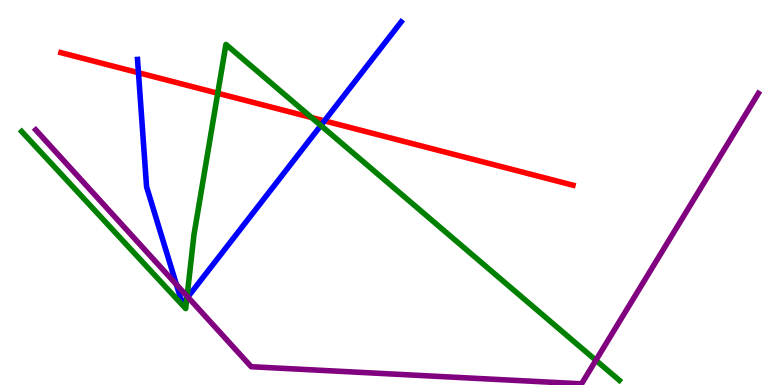[{'lines': ['blue', 'red'], 'intersections': [{'x': 1.79, 'y': 8.11}, {'x': 4.19, 'y': 6.86}]}, {'lines': ['green', 'red'], 'intersections': [{'x': 2.81, 'y': 7.58}, {'x': 4.02, 'y': 6.95}]}, {'lines': ['purple', 'red'], 'intersections': []}, {'lines': ['blue', 'green'], 'intersections': [{'x': 2.41, 'y': 2.25}, {'x': 4.14, 'y': 6.74}]}, {'lines': ['blue', 'purple'], 'intersections': [{'x': 2.28, 'y': 2.61}, {'x': 2.42, 'y': 2.29}]}, {'lines': ['green', 'purple'], 'intersections': [{'x': 2.41, 'y': 2.31}, {'x': 7.69, 'y': 0.642}]}]